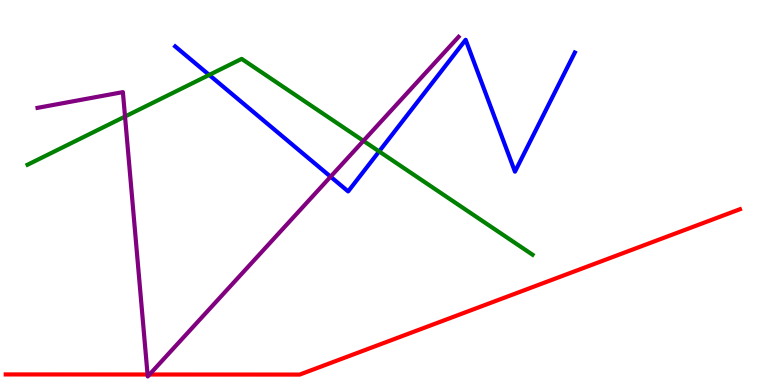[{'lines': ['blue', 'red'], 'intersections': []}, {'lines': ['green', 'red'], 'intersections': []}, {'lines': ['purple', 'red'], 'intersections': [{'x': 1.9, 'y': 0.273}, {'x': 1.93, 'y': 0.273}]}, {'lines': ['blue', 'green'], 'intersections': [{'x': 2.7, 'y': 8.05}, {'x': 4.89, 'y': 6.07}]}, {'lines': ['blue', 'purple'], 'intersections': [{'x': 4.27, 'y': 5.41}]}, {'lines': ['green', 'purple'], 'intersections': [{'x': 1.61, 'y': 6.97}, {'x': 4.69, 'y': 6.34}]}]